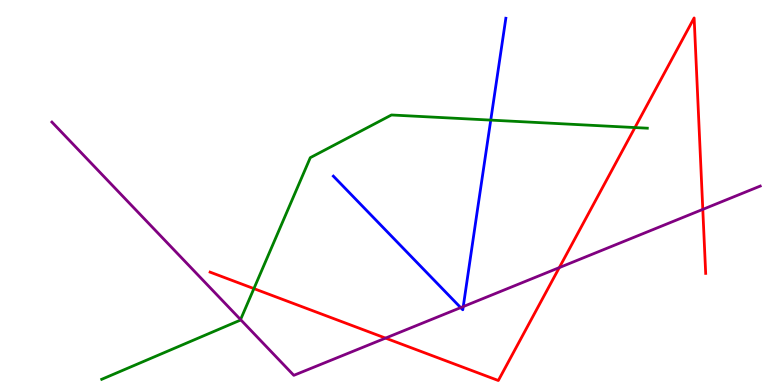[{'lines': ['blue', 'red'], 'intersections': []}, {'lines': ['green', 'red'], 'intersections': [{'x': 3.28, 'y': 2.5}, {'x': 8.19, 'y': 6.69}]}, {'lines': ['purple', 'red'], 'intersections': [{'x': 4.97, 'y': 1.22}, {'x': 7.22, 'y': 3.05}, {'x': 9.07, 'y': 4.56}]}, {'lines': ['blue', 'green'], 'intersections': [{'x': 6.33, 'y': 6.88}]}, {'lines': ['blue', 'purple'], 'intersections': [{'x': 5.94, 'y': 2.01}, {'x': 5.98, 'y': 2.04}]}, {'lines': ['green', 'purple'], 'intersections': [{'x': 3.1, 'y': 1.7}]}]